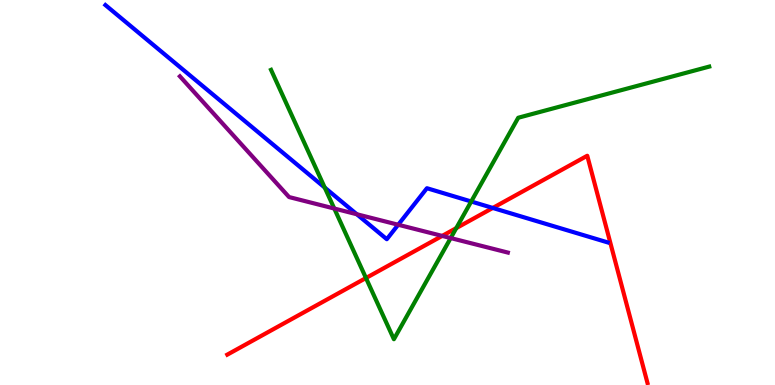[{'lines': ['blue', 'red'], 'intersections': [{'x': 6.36, 'y': 4.6}]}, {'lines': ['green', 'red'], 'intersections': [{'x': 4.72, 'y': 2.78}, {'x': 5.89, 'y': 4.07}]}, {'lines': ['purple', 'red'], 'intersections': [{'x': 5.71, 'y': 3.87}]}, {'lines': ['blue', 'green'], 'intersections': [{'x': 4.19, 'y': 5.13}, {'x': 6.08, 'y': 4.77}]}, {'lines': ['blue', 'purple'], 'intersections': [{'x': 4.6, 'y': 4.44}, {'x': 5.14, 'y': 4.16}]}, {'lines': ['green', 'purple'], 'intersections': [{'x': 4.31, 'y': 4.58}, {'x': 5.82, 'y': 3.82}]}]